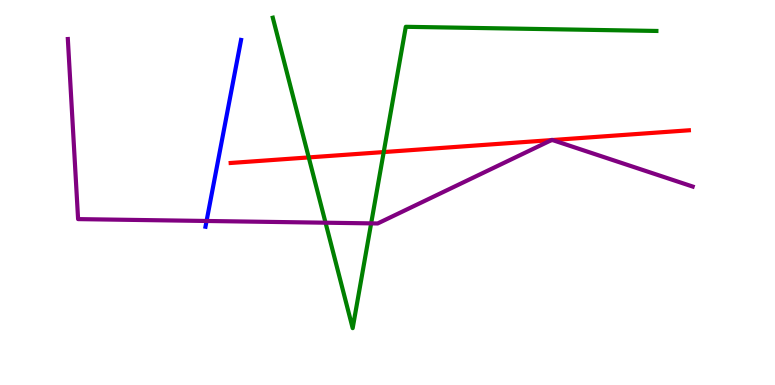[{'lines': ['blue', 'red'], 'intersections': []}, {'lines': ['green', 'red'], 'intersections': [{'x': 3.98, 'y': 5.91}, {'x': 4.95, 'y': 6.05}]}, {'lines': ['purple', 'red'], 'intersections': [{'x': 7.12, 'y': 6.36}, {'x': 7.13, 'y': 6.36}]}, {'lines': ['blue', 'green'], 'intersections': []}, {'lines': ['blue', 'purple'], 'intersections': [{'x': 2.67, 'y': 4.26}]}, {'lines': ['green', 'purple'], 'intersections': [{'x': 4.2, 'y': 4.22}, {'x': 4.79, 'y': 4.2}]}]